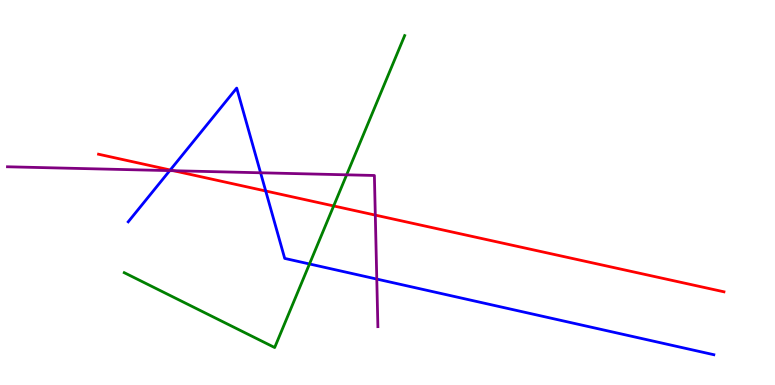[{'lines': ['blue', 'red'], 'intersections': [{'x': 2.2, 'y': 5.58}, {'x': 3.43, 'y': 5.04}]}, {'lines': ['green', 'red'], 'intersections': [{'x': 4.31, 'y': 4.65}]}, {'lines': ['purple', 'red'], 'intersections': [{'x': 2.24, 'y': 5.57}, {'x': 4.84, 'y': 4.41}]}, {'lines': ['blue', 'green'], 'intersections': [{'x': 3.99, 'y': 3.14}]}, {'lines': ['blue', 'purple'], 'intersections': [{'x': 2.19, 'y': 5.57}, {'x': 3.36, 'y': 5.51}, {'x': 4.86, 'y': 2.75}]}, {'lines': ['green', 'purple'], 'intersections': [{'x': 4.47, 'y': 5.46}]}]